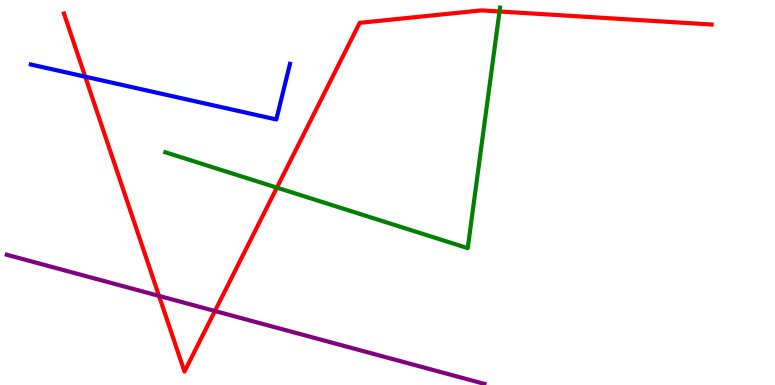[{'lines': ['blue', 'red'], 'intersections': [{'x': 1.1, 'y': 8.01}]}, {'lines': ['green', 'red'], 'intersections': [{'x': 3.57, 'y': 5.13}, {'x': 6.45, 'y': 9.7}]}, {'lines': ['purple', 'red'], 'intersections': [{'x': 2.05, 'y': 2.31}, {'x': 2.77, 'y': 1.92}]}, {'lines': ['blue', 'green'], 'intersections': []}, {'lines': ['blue', 'purple'], 'intersections': []}, {'lines': ['green', 'purple'], 'intersections': []}]